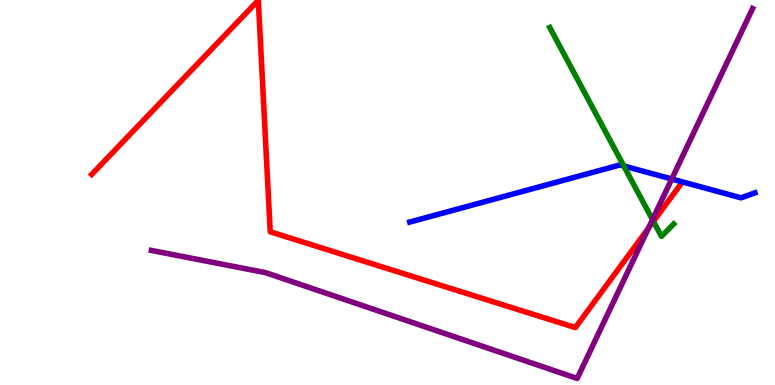[{'lines': ['blue', 'red'], 'intersections': []}, {'lines': ['green', 'red'], 'intersections': [{'x': 8.43, 'y': 4.25}]}, {'lines': ['purple', 'red'], 'intersections': [{'x': 8.37, 'y': 4.07}]}, {'lines': ['blue', 'green'], 'intersections': [{'x': 8.05, 'y': 5.69}]}, {'lines': ['blue', 'purple'], 'intersections': [{'x': 8.67, 'y': 5.35}]}, {'lines': ['green', 'purple'], 'intersections': [{'x': 8.42, 'y': 4.3}]}]